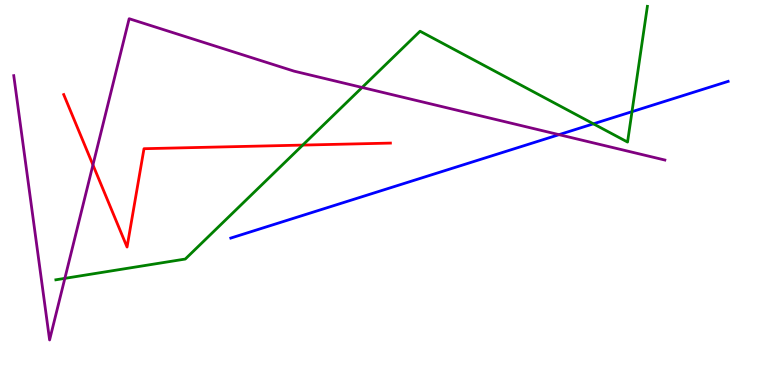[{'lines': ['blue', 'red'], 'intersections': []}, {'lines': ['green', 'red'], 'intersections': [{'x': 3.91, 'y': 6.23}]}, {'lines': ['purple', 'red'], 'intersections': [{'x': 1.2, 'y': 5.72}]}, {'lines': ['blue', 'green'], 'intersections': [{'x': 7.66, 'y': 6.78}, {'x': 8.15, 'y': 7.1}]}, {'lines': ['blue', 'purple'], 'intersections': [{'x': 7.21, 'y': 6.5}]}, {'lines': ['green', 'purple'], 'intersections': [{'x': 0.837, 'y': 2.77}, {'x': 4.67, 'y': 7.73}]}]